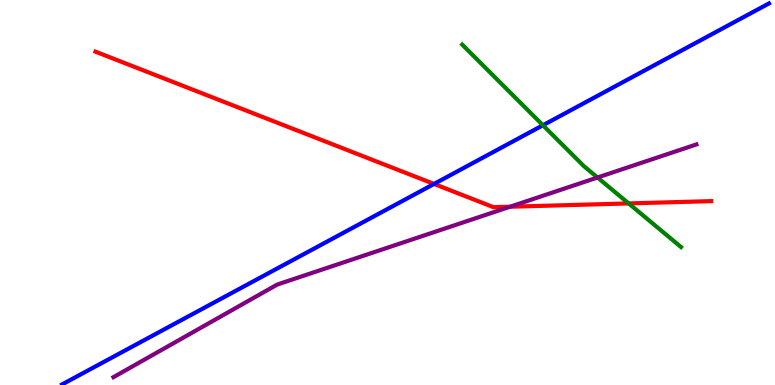[{'lines': ['blue', 'red'], 'intersections': [{'x': 5.6, 'y': 5.22}]}, {'lines': ['green', 'red'], 'intersections': [{'x': 8.11, 'y': 4.72}]}, {'lines': ['purple', 'red'], 'intersections': [{'x': 6.58, 'y': 4.63}]}, {'lines': ['blue', 'green'], 'intersections': [{'x': 7.01, 'y': 6.75}]}, {'lines': ['blue', 'purple'], 'intersections': []}, {'lines': ['green', 'purple'], 'intersections': [{'x': 7.71, 'y': 5.39}]}]